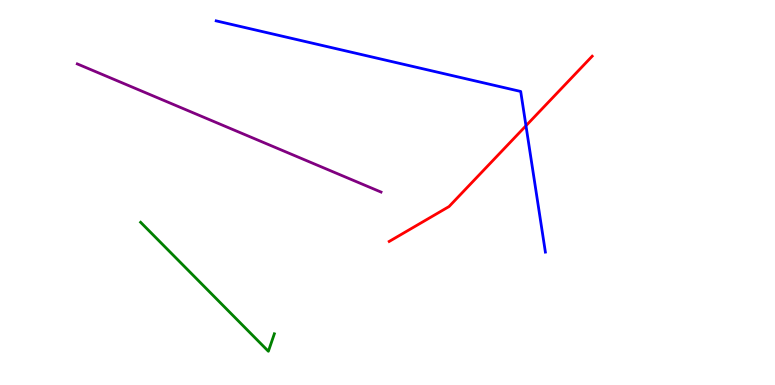[{'lines': ['blue', 'red'], 'intersections': [{'x': 6.79, 'y': 6.73}]}, {'lines': ['green', 'red'], 'intersections': []}, {'lines': ['purple', 'red'], 'intersections': []}, {'lines': ['blue', 'green'], 'intersections': []}, {'lines': ['blue', 'purple'], 'intersections': []}, {'lines': ['green', 'purple'], 'intersections': []}]